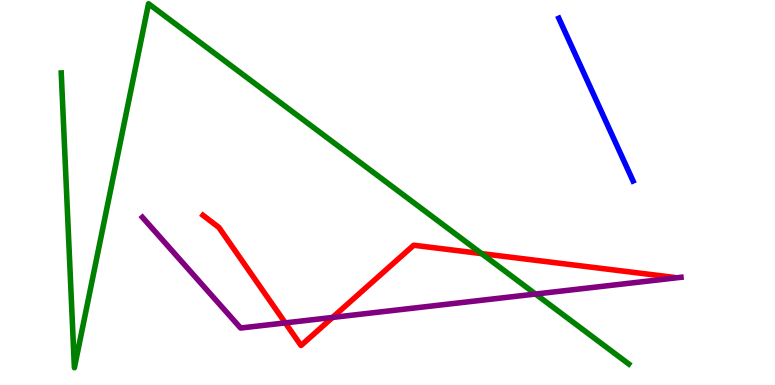[{'lines': ['blue', 'red'], 'intersections': []}, {'lines': ['green', 'red'], 'intersections': [{'x': 6.21, 'y': 3.41}]}, {'lines': ['purple', 'red'], 'intersections': [{'x': 3.68, 'y': 1.61}, {'x': 4.29, 'y': 1.75}]}, {'lines': ['blue', 'green'], 'intersections': []}, {'lines': ['blue', 'purple'], 'intersections': []}, {'lines': ['green', 'purple'], 'intersections': [{'x': 6.91, 'y': 2.36}]}]